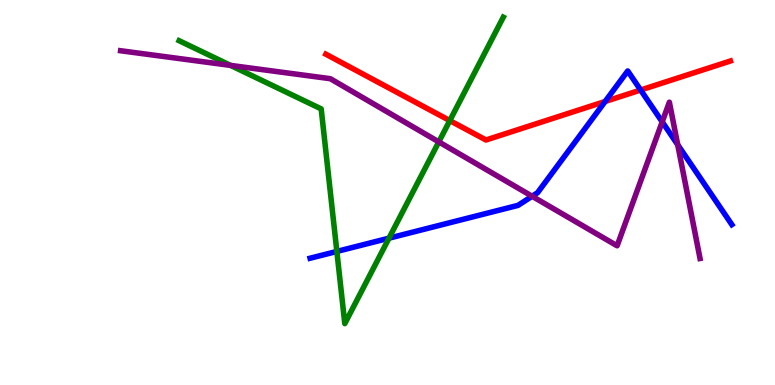[{'lines': ['blue', 'red'], 'intersections': [{'x': 7.81, 'y': 7.36}, {'x': 8.27, 'y': 7.66}]}, {'lines': ['green', 'red'], 'intersections': [{'x': 5.8, 'y': 6.87}]}, {'lines': ['purple', 'red'], 'intersections': []}, {'lines': ['blue', 'green'], 'intersections': [{'x': 4.35, 'y': 3.47}, {'x': 5.02, 'y': 3.81}]}, {'lines': ['blue', 'purple'], 'intersections': [{'x': 6.87, 'y': 4.9}, {'x': 8.54, 'y': 6.83}, {'x': 8.74, 'y': 6.24}]}, {'lines': ['green', 'purple'], 'intersections': [{'x': 2.98, 'y': 8.3}, {'x': 5.66, 'y': 6.31}]}]